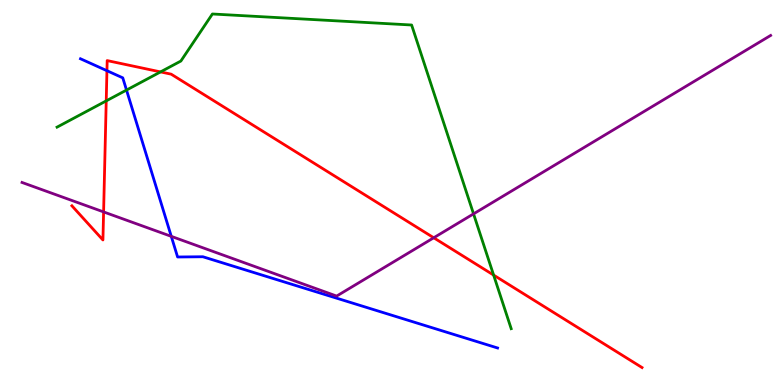[{'lines': ['blue', 'red'], 'intersections': [{'x': 1.38, 'y': 8.16}]}, {'lines': ['green', 'red'], 'intersections': [{'x': 1.37, 'y': 7.38}, {'x': 2.07, 'y': 8.13}, {'x': 6.37, 'y': 2.86}]}, {'lines': ['purple', 'red'], 'intersections': [{'x': 1.34, 'y': 4.5}, {'x': 5.6, 'y': 3.82}]}, {'lines': ['blue', 'green'], 'intersections': [{'x': 1.63, 'y': 7.66}]}, {'lines': ['blue', 'purple'], 'intersections': [{'x': 2.21, 'y': 3.86}]}, {'lines': ['green', 'purple'], 'intersections': [{'x': 6.11, 'y': 4.45}]}]